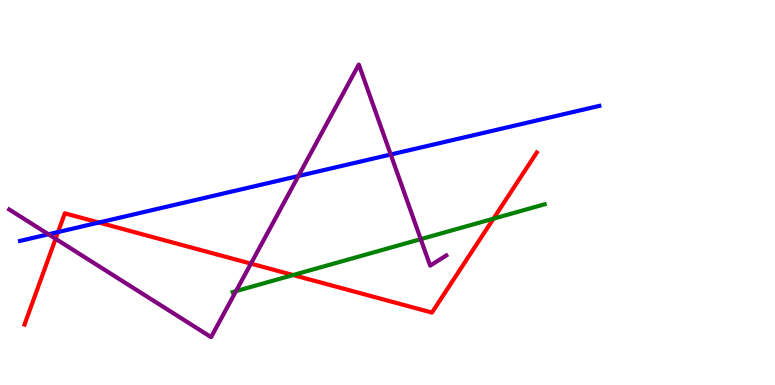[{'lines': ['blue', 'red'], 'intersections': [{'x': 0.749, 'y': 3.97}, {'x': 1.28, 'y': 4.22}]}, {'lines': ['green', 'red'], 'intersections': [{'x': 3.78, 'y': 2.86}, {'x': 6.37, 'y': 4.32}]}, {'lines': ['purple', 'red'], 'intersections': [{'x': 0.717, 'y': 3.8}, {'x': 3.24, 'y': 3.15}]}, {'lines': ['blue', 'green'], 'intersections': []}, {'lines': ['blue', 'purple'], 'intersections': [{'x': 0.625, 'y': 3.91}, {'x': 3.85, 'y': 5.43}, {'x': 5.04, 'y': 5.99}]}, {'lines': ['green', 'purple'], 'intersections': [{'x': 3.05, 'y': 2.44}, {'x': 5.43, 'y': 3.79}]}]